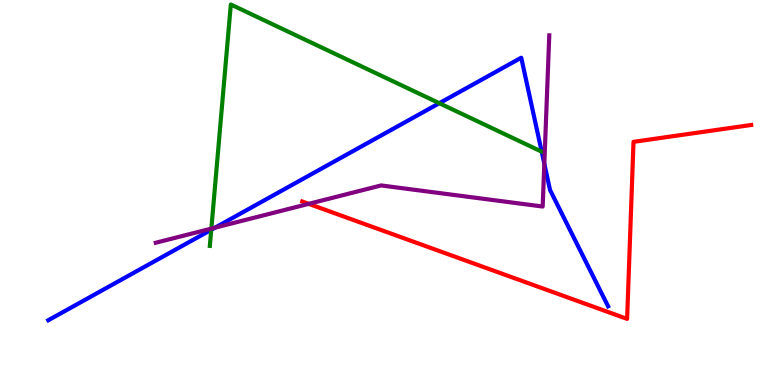[{'lines': ['blue', 'red'], 'intersections': []}, {'lines': ['green', 'red'], 'intersections': []}, {'lines': ['purple', 'red'], 'intersections': [{'x': 3.98, 'y': 4.71}]}, {'lines': ['blue', 'green'], 'intersections': [{'x': 2.73, 'y': 4.03}, {'x': 5.67, 'y': 7.32}]}, {'lines': ['blue', 'purple'], 'intersections': [{'x': 2.78, 'y': 4.09}, {'x': 7.02, 'y': 5.75}]}, {'lines': ['green', 'purple'], 'intersections': [{'x': 2.73, 'y': 4.06}]}]